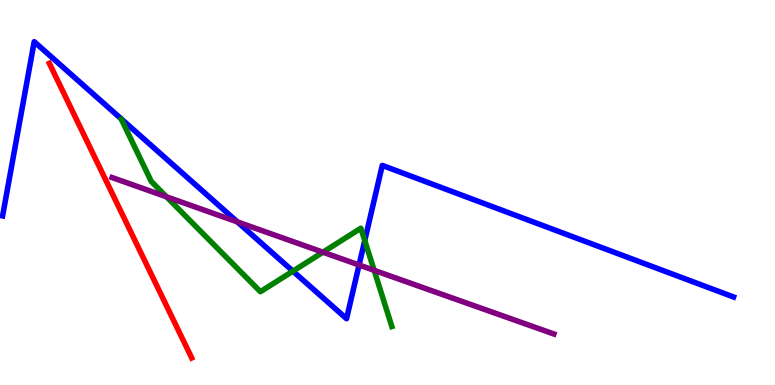[{'lines': ['blue', 'red'], 'intersections': []}, {'lines': ['green', 'red'], 'intersections': []}, {'lines': ['purple', 'red'], 'intersections': []}, {'lines': ['blue', 'green'], 'intersections': [{'x': 3.78, 'y': 2.96}, {'x': 4.71, 'y': 3.75}]}, {'lines': ['blue', 'purple'], 'intersections': [{'x': 3.06, 'y': 4.24}, {'x': 4.63, 'y': 3.12}]}, {'lines': ['green', 'purple'], 'intersections': [{'x': 2.15, 'y': 4.89}, {'x': 4.17, 'y': 3.45}, {'x': 4.83, 'y': 2.98}]}]